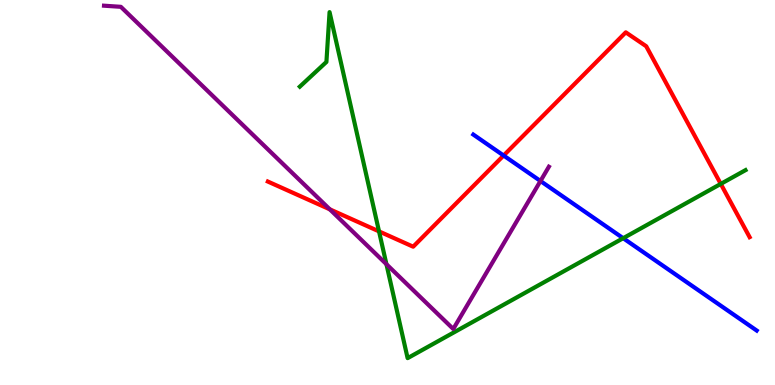[{'lines': ['blue', 'red'], 'intersections': [{'x': 6.5, 'y': 5.96}]}, {'lines': ['green', 'red'], 'intersections': [{'x': 4.89, 'y': 3.99}, {'x': 9.3, 'y': 5.22}]}, {'lines': ['purple', 'red'], 'intersections': [{'x': 4.26, 'y': 4.56}]}, {'lines': ['blue', 'green'], 'intersections': [{'x': 8.04, 'y': 3.81}]}, {'lines': ['blue', 'purple'], 'intersections': [{'x': 6.97, 'y': 5.3}]}, {'lines': ['green', 'purple'], 'intersections': [{'x': 4.99, 'y': 3.14}]}]